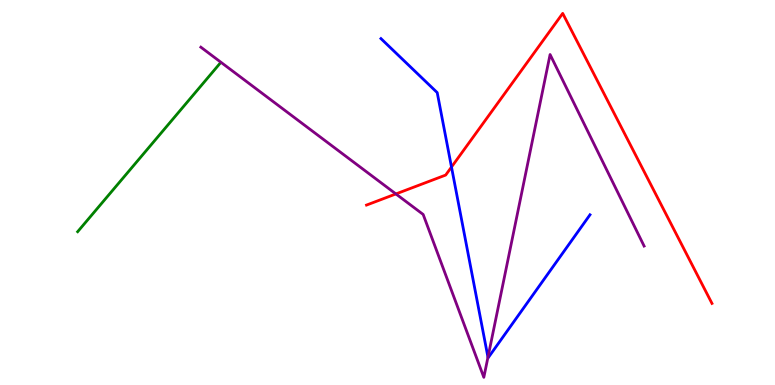[{'lines': ['blue', 'red'], 'intersections': [{'x': 5.83, 'y': 5.66}]}, {'lines': ['green', 'red'], 'intersections': []}, {'lines': ['purple', 'red'], 'intersections': [{'x': 5.11, 'y': 4.96}]}, {'lines': ['blue', 'green'], 'intersections': []}, {'lines': ['blue', 'purple'], 'intersections': [{'x': 6.3, 'y': 0.721}]}, {'lines': ['green', 'purple'], 'intersections': []}]